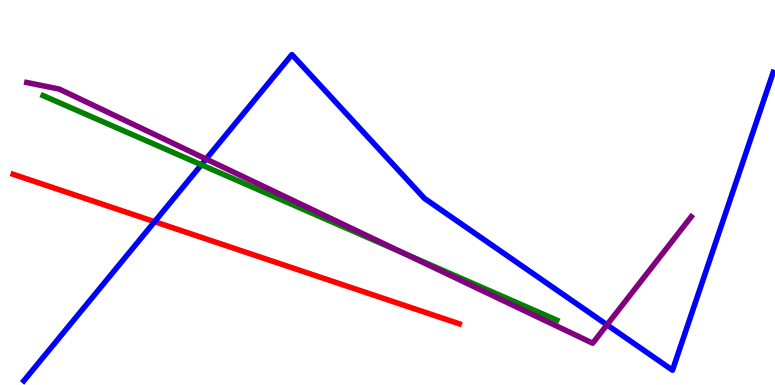[{'lines': ['blue', 'red'], 'intersections': [{'x': 1.99, 'y': 4.24}]}, {'lines': ['green', 'red'], 'intersections': []}, {'lines': ['purple', 'red'], 'intersections': []}, {'lines': ['blue', 'green'], 'intersections': [{'x': 2.6, 'y': 5.72}]}, {'lines': ['blue', 'purple'], 'intersections': [{'x': 2.66, 'y': 5.87}, {'x': 7.83, 'y': 1.56}]}, {'lines': ['green', 'purple'], 'intersections': [{'x': 5.22, 'y': 3.41}]}]